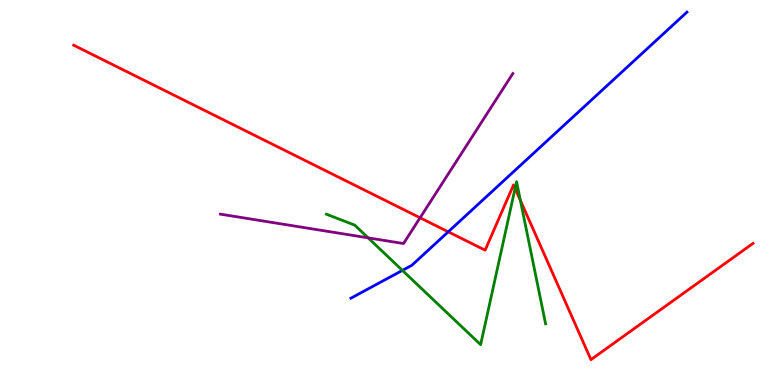[{'lines': ['blue', 'red'], 'intersections': [{'x': 5.78, 'y': 3.98}]}, {'lines': ['green', 'red'], 'intersections': [{'x': 6.65, 'y': 5.11}, {'x': 6.71, 'y': 4.79}]}, {'lines': ['purple', 'red'], 'intersections': [{'x': 5.42, 'y': 4.34}]}, {'lines': ['blue', 'green'], 'intersections': [{'x': 5.19, 'y': 2.98}]}, {'lines': ['blue', 'purple'], 'intersections': []}, {'lines': ['green', 'purple'], 'intersections': [{'x': 4.75, 'y': 3.82}]}]